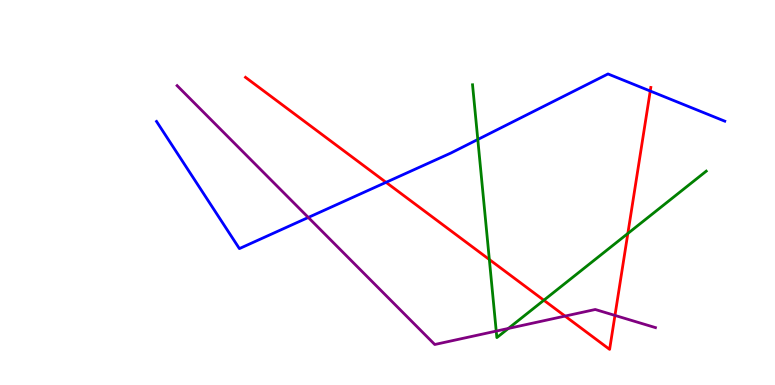[{'lines': ['blue', 'red'], 'intersections': [{'x': 4.98, 'y': 5.26}, {'x': 8.39, 'y': 7.64}]}, {'lines': ['green', 'red'], 'intersections': [{'x': 6.31, 'y': 3.26}, {'x': 7.02, 'y': 2.2}, {'x': 8.1, 'y': 3.94}]}, {'lines': ['purple', 'red'], 'intersections': [{'x': 7.29, 'y': 1.79}, {'x': 7.93, 'y': 1.81}]}, {'lines': ['blue', 'green'], 'intersections': [{'x': 6.17, 'y': 6.38}]}, {'lines': ['blue', 'purple'], 'intersections': [{'x': 3.98, 'y': 4.35}]}, {'lines': ['green', 'purple'], 'intersections': [{'x': 6.4, 'y': 1.4}, {'x': 6.56, 'y': 1.47}]}]